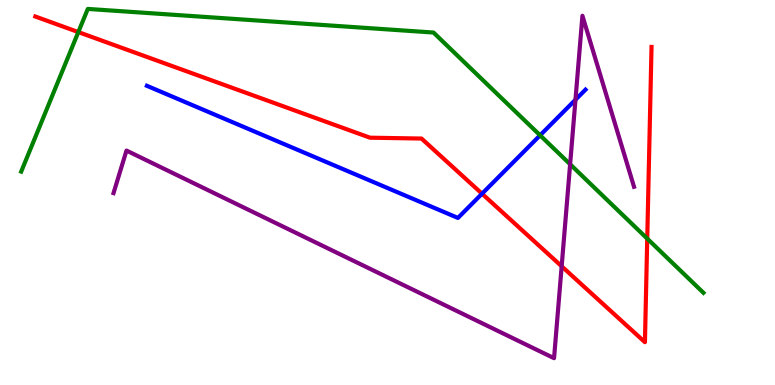[{'lines': ['blue', 'red'], 'intersections': [{'x': 6.22, 'y': 4.97}]}, {'lines': ['green', 'red'], 'intersections': [{'x': 1.01, 'y': 9.17}, {'x': 8.35, 'y': 3.8}]}, {'lines': ['purple', 'red'], 'intersections': [{'x': 7.25, 'y': 3.08}]}, {'lines': ['blue', 'green'], 'intersections': [{'x': 6.97, 'y': 6.49}]}, {'lines': ['blue', 'purple'], 'intersections': [{'x': 7.43, 'y': 7.41}]}, {'lines': ['green', 'purple'], 'intersections': [{'x': 7.36, 'y': 5.73}]}]